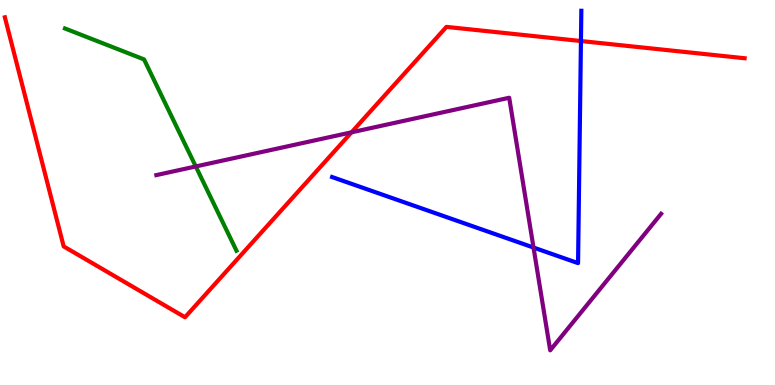[{'lines': ['blue', 'red'], 'intersections': [{'x': 7.5, 'y': 8.93}]}, {'lines': ['green', 'red'], 'intersections': []}, {'lines': ['purple', 'red'], 'intersections': [{'x': 4.54, 'y': 6.56}]}, {'lines': ['blue', 'green'], 'intersections': []}, {'lines': ['blue', 'purple'], 'intersections': [{'x': 6.88, 'y': 3.57}]}, {'lines': ['green', 'purple'], 'intersections': [{'x': 2.53, 'y': 5.68}]}]